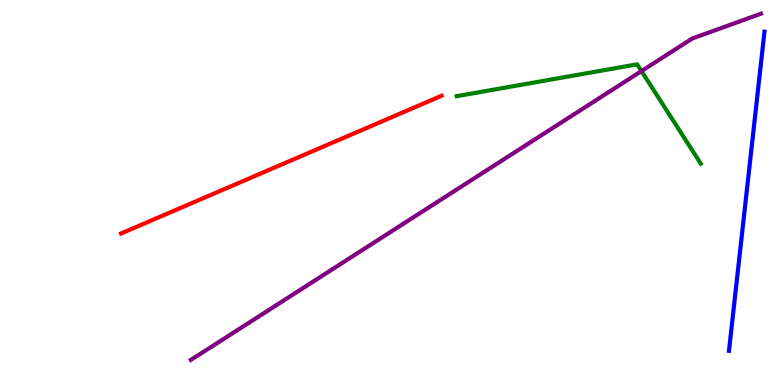[{'lines': ['blue', 'red'], 'intersections': []}, {'lines': ['green', 'red'], 'intersections': []}, {'lines': ['purple', 'red'], 'intersections': []}, {'lines': ['blue', 'green'], 'intersections': []}, {'lines': ['blue', 'purple'], 'intersections': []}, {'lines': ['green', 'purple'], 'intersections': [{'x': 8.28, 'y': 8.15}]}]